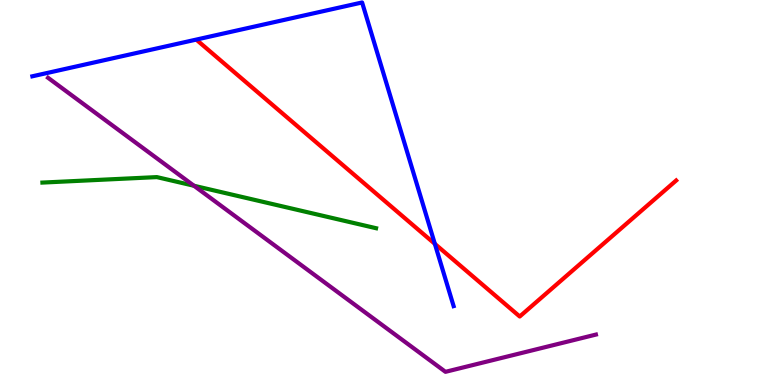[{'lines': ['blue', 'red'], 'intersections': [{'x': 5.61, 'y': 3.67}]}, {'lines': ['green', 'red'], 'intersections': []}, {'lines': ['purple', 'red'], 'intersections': []}, {'lines': ['blue', 'green'], 'intersections': []}, {'lines': ['blue', 'purple'], 'intersections': []}, {'lines': ['green', 'purple'], 'intersections': [{'x': 2.5, 'y': 5.18}]}]